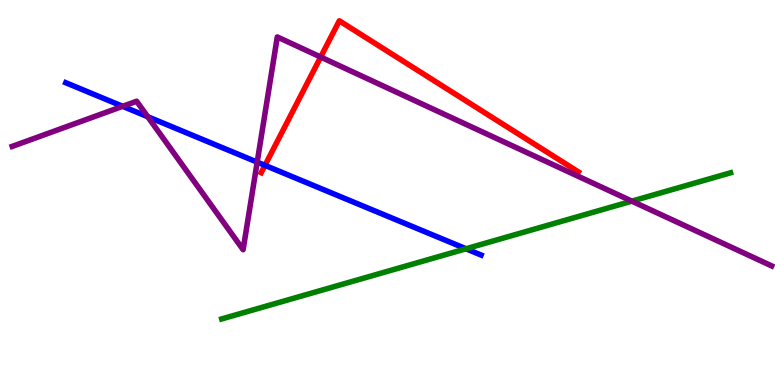[{'lines': ['blue', 'red'], 'intersections': [{'x': 3.42, 'y': 5.71}]}, {'lines': ['green', 'red'], 'intersections': []}, {'lines': ['purple', 'red'], 'intersections': [{'x': 4.14, 'y': 8.52}]}, {'lines': ['blue', 'green'], 'intersections': [{'x': 6.01, 'y': 3.54}]}, {'lines': ['blue', 'purple'], 'intersections': [{'x': 1.58, 'y': 7.24}, {'x': 1.91, 'y': 6.97}, {'x': 3.32, 'y': 5.79}]}, {'lines': ['green', 'purple'], 'intersections': [{'x': 8.15, 'y': 4.78}]}]